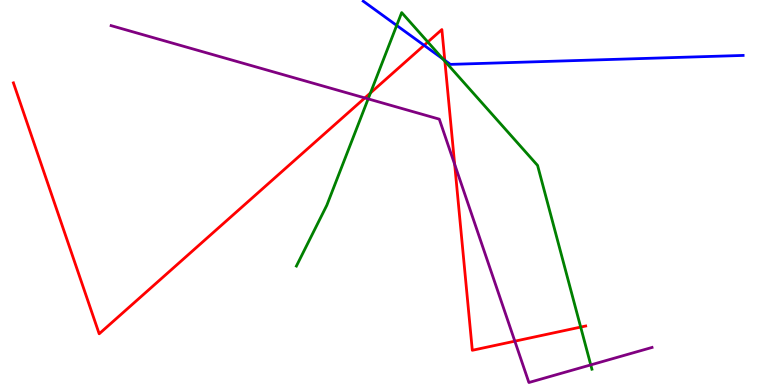[{'lines': ['blue', 'red'], 'intersections': [{'x': 5.47, 'y': 8.82}, {'x': 5.74, 'y': 8.43}]}, {'lines': ['green', 'red'], 'intersections': [{'x': 4.78, 'y': 7.59}, {'x': 5.52, 'y': 8.91}, {'x': 5.74, 'y': 8.41}, {'x': 7.49, 'y': 1.5}]}, {'lines': ['purple', 'red'], 'intersections': [{'x': 4.71, 'y': 7.46}, {'x': 5.87, 'y': 5.73}, {'x': 6.64, 'y': 1.14}]}, {'lines': ['blue', 'green'], 'intersections': [{'x': 5.12, 'y': 9.34}, {'x': 5.71, 'y': 8.47}]}, {'lines': ['blue', 'purple'], 'intersections': []}, {'lines': ['green', 'purple'], 'intersections': [{'x': 4.75, 'y': 7.43}, {'x': 7.62, 'y': 0.522}]}]